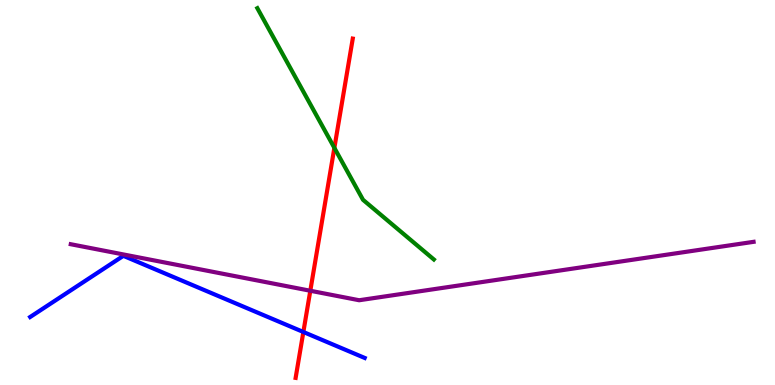[{'lines': ['blue', 'red'], 'intersections': [{'x': 3.91, 'y': 1.38}]}, {'lines': ['green', 'red'], 'intersections': [{'x': 4.31, 'y': 6.16}]}, {'lines': ['purple', 'red'], 'intersections': [{'x': 4.0, 'y': 2.45}]}, {'lines': ['blue', 'green'], 'intersections': []}, {'lines': ['blue', 'purple'], 'intersections': []}, {'lines': ['green', 'purple'], 'intersections': []}]